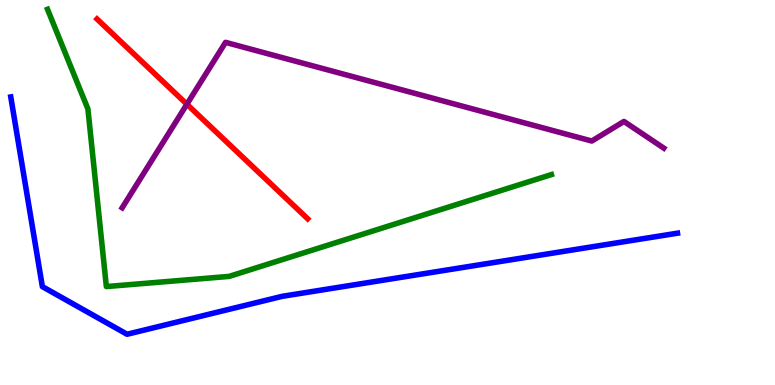[{'lines': ['blue', 'red'], 'intersections': []}, {'lines': ['green', 'red'], 'intersections': []}, {'lines': ['purple', 'red'], 'intersections': [{'x': 2.41, 'y': 7.29}]}, {'lines': ['blue', 'green'], 'intersections': []}, {'lines': ['blue', 'purple'], 'intersections': []}, {'lines': ['green', 'purple'], 'intersections': []}]